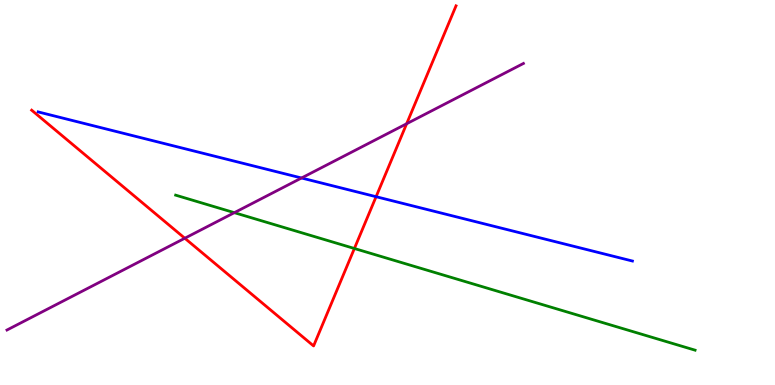[{'lines': ['blue', 'red'], 'intersections': [{'x': 4.85, 'y': 4.89}]}, {'lines': ['green', 'red'], 'intersections': [{'x': 4.57, 'y': 3.55}]}, {'lines': ['purple', 'red'], 'intersections': [{'x': 2.38, 'y': 3.81}, {'x': 5.25, 'y': 6.79}]}, {'lines': ['blue', 'green'], 'intersections': []}, {'lines': ['blue', 'purple'], 'intersections': [{'x': 3.89, 'y': 5.38}]}, {'lines': ['green', 'purple'], 'intersections': [{'x': 3.02, 'y': 4.48}]}]